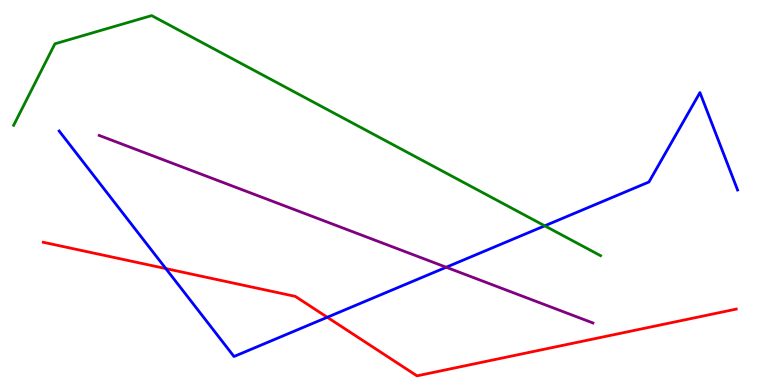[{'lines': ['blue', 'red'], 'intersections': [{'x': 2.14, 'y': 3.02}, {'x': 4.22, 'y': 1.76}]}, {'lines': ['green', 'red'], 'intersections': []}, {'lines': ['purple', 'red'], 'intersections': []}, {'lines': ['blue', 'green'], 'intersections': [{'x': 7.03, 'y': 4.13}]}, {'lines': ['blue', 'purple'], 'intersections': [{'x': 5.76, 'y': 3.06}]}, {'lines': ['green', 'purple'], 'intersections': []}]